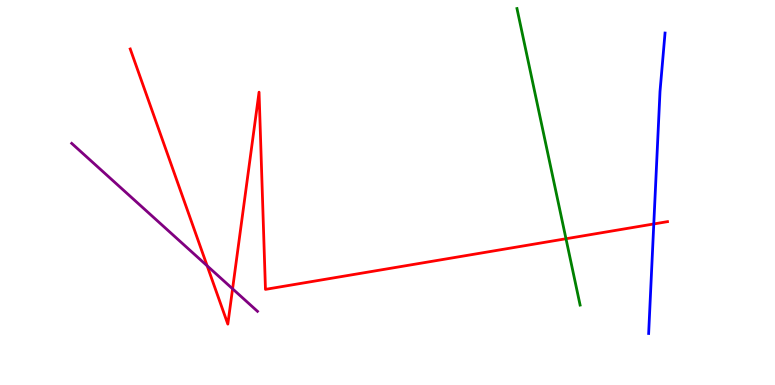[{'lines': ['blue', 'red'], 'intersections': [{'x': 8.44, 'y': 4.18}]}, {'lines': ['green', 'red'], 'intersections': [{'x': 7.3, 'y': 3.8}]}, {'lines': ['purple', 'red'], 'intersections': [{'x': 2.67, 'y': 3.1}, {'x': 3.0, 'y': 2.5}]}, {'lines': ['blue', 'green'], 'intersections': []}, {'lines': ['blue', 'purple'], 'intersections': []}, {'lines': ['green', 'purple'], 'intersections': []}]